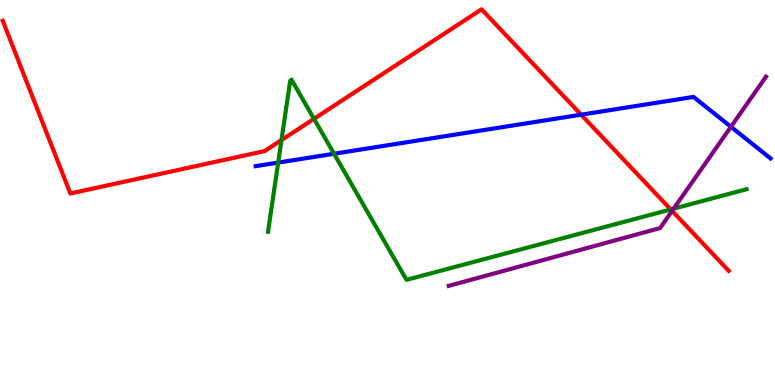[{'lines': ['blue', 'red'], 'intersections': [{'x': 7.5, 'y': 7.02}]}, {'lines': ['green', 'red'], 'intersections': [{'x': 3.63, 'y': 6.36}, {'x': 4.05, 'y': 6.91}, {'x': 8.65, 'y': 4.56}]}, {'lines': ['purple', 'red'], 'intersections': [{'x': 8.67, 'y': 4.52}]}, {'lines': ['blue', 'green'], 'intersections': [{'x': 3.59, 'y': 5.78}, {'x': 4.31, 'y': 6.01}]}, {'lines': ['blue', 'purple'], 'intersections': [{'x': 9.43, 'y': 6.71}]}, {'lines': ['green', 'purple'], 'intersections': [{'x': 8.69, 'y': 4.58}]}]